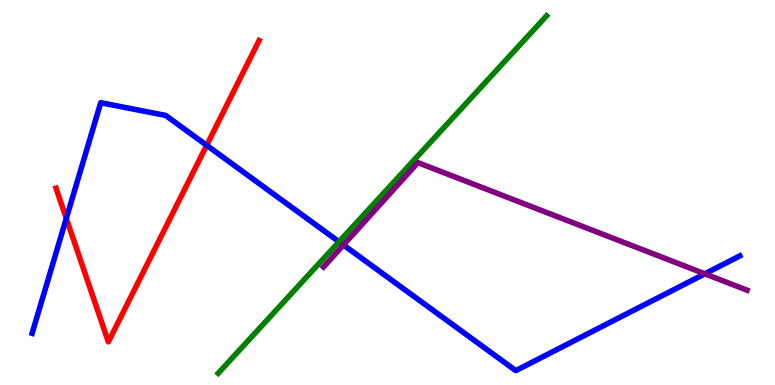[{'lines': ['blue', 'red'], 'intersections': [{'x': 0.856, 'y': 4.33}, {'x': 2.67, 'y': 6.23}]}, {'lines': ['green', 'red'], 'intersections': []}, {'lines': ['purple', 'red'], 'intersections': []}, {'lines': ['blue', 'green'], 'intersections': [{'x': 4.37, 'y': 3.72}]}, {'lines': ['blue', 'purple'], 'intersections': [{'x': 4.43, 'y': 3.64}, {'x': 9.09, 'y': 2.89}]}, {'lines': ['green', 'purple'], 'intersections': []}]